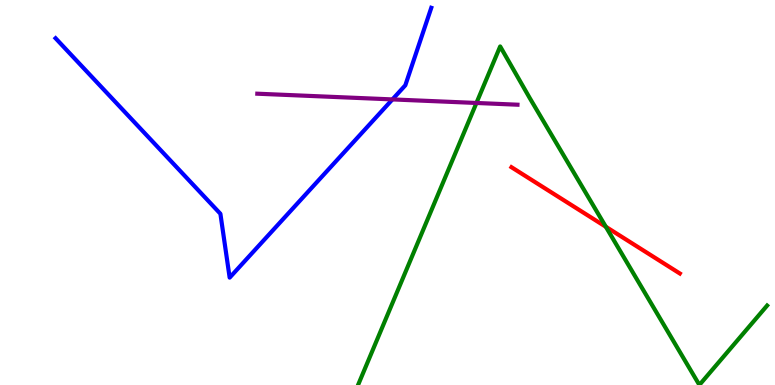[{'lines': ['blue', 'red'], 'intersections': []}, {'lines': ['green', 'red'], 'intersections': [{'x': 7.82, 'y': 4.11}]}, {'lines': ['purple', 'red'], 'intersections': []}, {'lines': ['blue', 'green'], 'intersections': []}, {'lines': ['blue', 'purple'], 'intersections': [{'x': 5.06, 'y': 7.42}]}, {'lines': ['green', 'purple'], 'intersections': [{'x': 6.15, 'y': 7.33}]}]